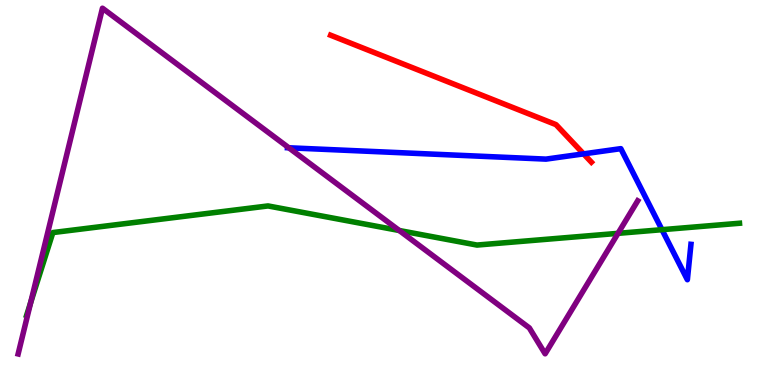[{'lines': ['blue', 'red'], 'intersections': [{'x': 7.53, 'y': 6.0}]}, {'lines': ['green', 'red'], 'intersections': []}, {'lines': ['purple', 'red'], 'intersections': []}, {'lines': ['blue', 'green'], 'intersections': [{'x': 8.54, 'y': 4.03}]}, {'lines': ['blue', 'purple'], 'intersections': [{'x': 3.73, 'y': 6.16}]}, {'lines': ['green', 'purple'], 'intersections': [{'x': 0.396, 'y': 2.14}, {'x': 5.15, 'y': 4.01}, {'x': 7.97, 'y': 3.94}]}]